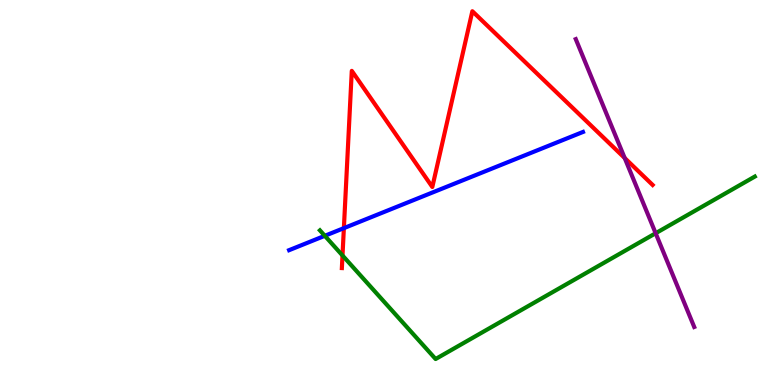[{'lines': ['blue', 'red'], 'intersections': [{'x': 4.44, 'y': 4.07}]}, {'lines': ['green', 'red'], 'intersections': [{'x': 4.42, 'y': 3.36}]}, {'lines': ['purple', 'red'], 'intersections': [{'x': 8.06, 'y': 5.9}]}, {'lines': ['blue', 'green'], 'intersections': [{'x': 4.19, 'y': 3.88}]}, {'lines': ['blue', 'purple'], 'intersections': []}, {'lines': ['green', 'purple'], 'intersections': [{'x': 8.46, 'y': 3.94}]}]